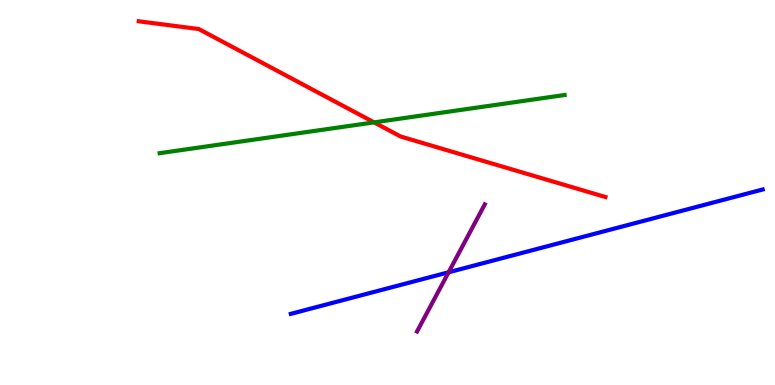[{'lines': ['blue', 'red'], 'intersections': []}, {'lines': ['green', 'red'], 'intersections': [{'x': 4.83, 'y': 6.82}]}, {'lines': ['purple', 'red'], 'intersections': []}, {'lines': ['blue', 'green'], 'intersections': []}, {'lines': ['blue', 'purple'], 'intersections': [{'x': 5.79, 'y': 2.93}]}, {'lines': ['green', 'purple'], 'intersections': []}]